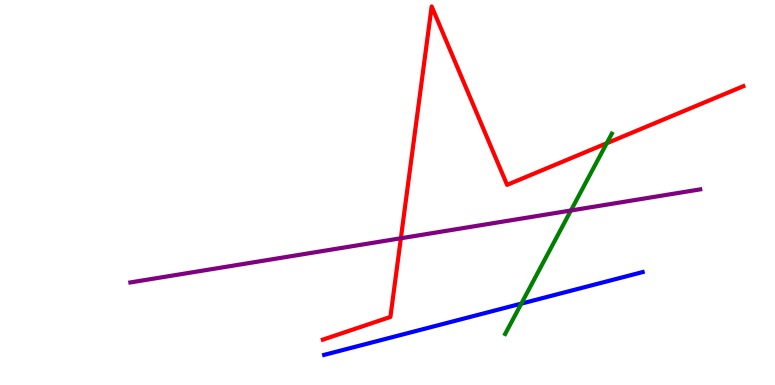[{'lines': ['blue', 'red'], 'intersections': []}, {'lines': ['green', 'red'], 'intersections': [{'x': 7.83, 'y': 6.28}]}, {'lines': ['purple', 'red'], 'intersections': [{'x': 5.17, 'y': 3.81}]}, {'lines': ['blue', 'green'], 'intersections': [{'x': 6.73, 'y': 2.11}]}, {'lines': ['blue', 'purple'], 'intersections': []}, {'lines': ['green', 'purple'], 'intersections': [{'x': 7.37, 'y': 4.53}]}]